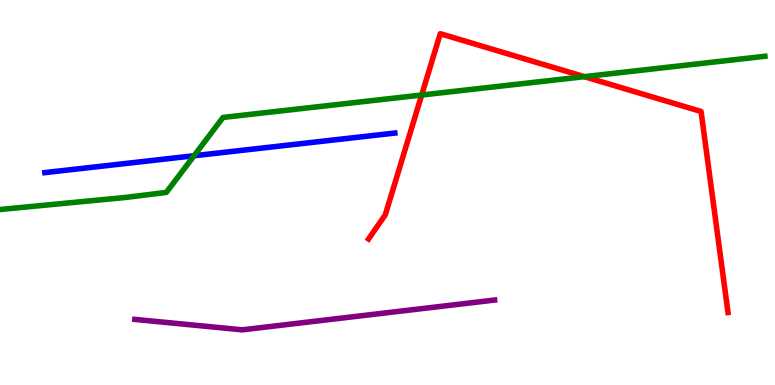[{'lines': ['blue', 'red'], 'intersections': []}, {'lines': ['green', 'red'], 'intersections': [{'x': 5.44, 'y': 7.53}, {'x': 7.54, 'y': 8.01}]}, {'lines': ['purple', 'red'], 'intersections': []}, {'lines': ['blue', 'green'], 'intersections': [{'x': 2.5, 'y': 5.95}]}, {'lines': ['blue', 'purple'], 'intersections': []}, {'lines': ['green', 'purple'], 'intersections': []}]